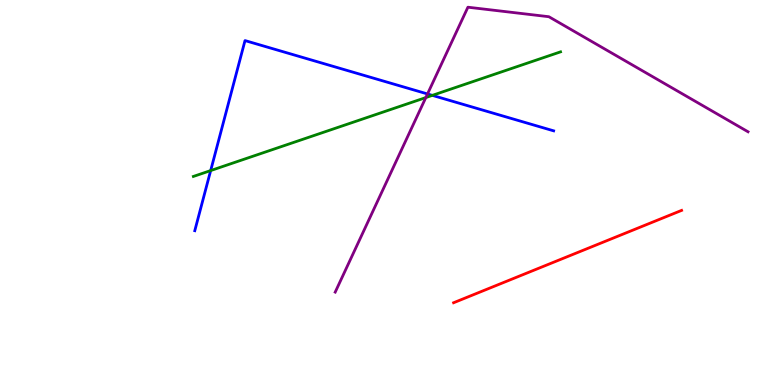[{'lines': ['blue', 'red'], 'intersections': []}, {'lines': ['green', 'red'], 'intersections': []}, {'lines': ['purple', 'red'], 'intersections': []}, {'lines': ['blue', 'green'], 'intersections': [{'x': 2.72, 'y': 5.57}, {'x': 5.58, 'y': 7.52}]}, {'lines': ['blue', 'purple'], 'intersections': [{'x': 5.52, 'y': 7.56}]}, {'lines': ['green', 'purple'], 'intersections': [{'x': 5.49, 'y': 7.47}]}]